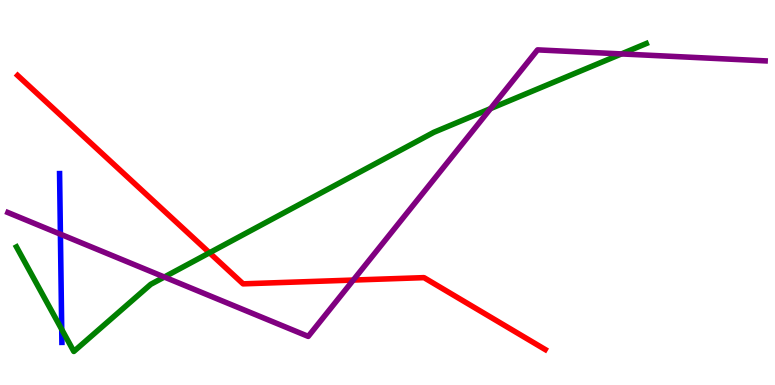[{'lines': ['blue', 'red'], 'intersections': []}, {'lines': ['green', 'red'], 'intersections': [{'x': 2.7, 'y': 3.43}]}, {'lines': ['purple', 'red'], 'intersections': [{'x': 4.56, 'y': 2.73}]}, {'lines': ['blue', 'green'], 'intersections': [{'x': 0.796, 'y': 1.44}]}, {'lines': ['blue', 'purple'], 'intersections': [{'x': 0.779, 'y': 3.92}]}, {'lines': ['green', 'purple'], 'intersections': [{'x': 2.12, 'y': 2.8}, {'x': 6.33, 'y': 7.18}, {'x': 8.02, 'y': 8.6}]}]